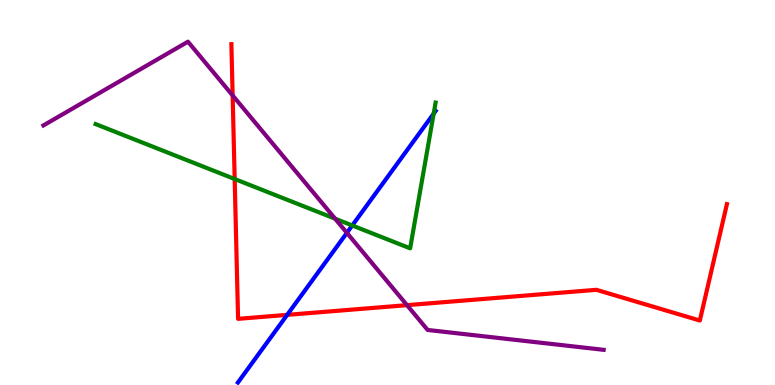[{'lines': ['blue', 'red'], 'intersections': [{'x': 3.71, 'y': 1.82}]}, {'lines': ['green', 'red'], 'intersections': [{'x': 3.03, 'y': 5.35}]}, {'lines': ['purple', 'red'], 'intersections': [{'x': 3.0, 'y': 7.52}, {'x': 5.25, 'y': 2.07}]}, {'lines': ['blue', 'green'], 'intersections': [{'x': 4.55, 'y': 4.14}, {'x': 5.6, 'y': 7.05}]}, {'lines': ['blue', 'purple'], 'intersections': [{'x': 4.48, 'y': 3.95}]}, {'lines': ['green', 'purple'], 'intersections': [{'x': 4.32, 'y': 4.32}]}]